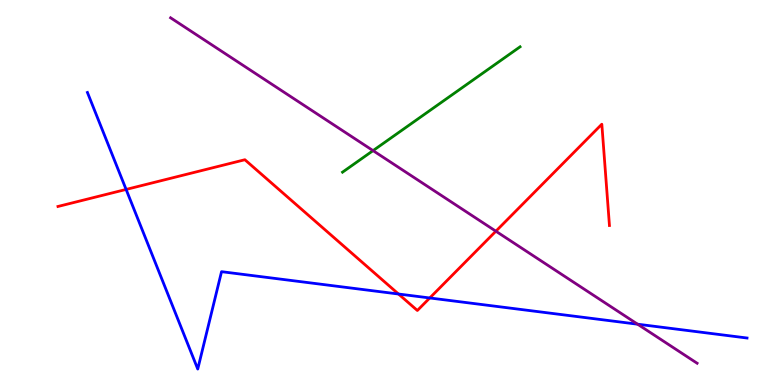[{'lines': ['blue', 'red'], 'intersections': [{'x': 1.63, 'y': 5.08}, {'x': 5.14, 'y': 2.36}, {'x': 5.55, 'y': 2.26}]}, {'lines': ['green', 'red'], 'intersections': []}, {'lines': ['purple', 'red'], 'intersections': [{'x': 6.4, 'y': 3.99}]}, {'lines': ['blue', 'green'], 'intersections': []}, {'lines': ['blue', 'purple'], 'intersections': [{'x': 8.23, 'y': 1.58}]}, {'lines': ['green', 'purple'], 'intersections': [{'x': 4.81, 'y': 6.09}]}]